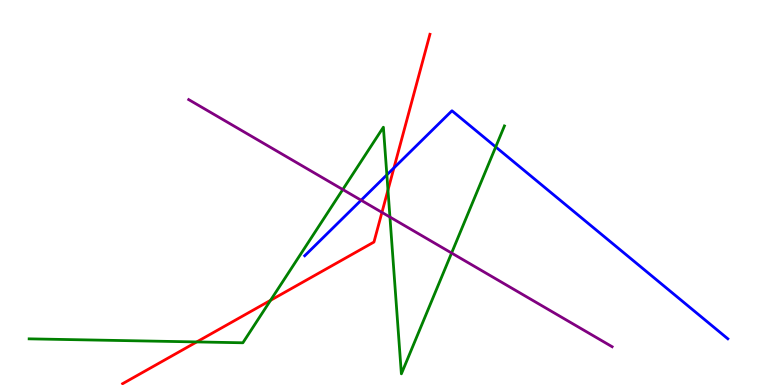[{'lines': ['blue', 'red'], 'intersections': [{'x': 5.08, 'y': 5.64}]}, {'lines': ['green', 'red'], 'intersections': [{'x': 2.54, 'y': 1.12}, {'x': 3.49, 'y': 2.2}, {'x': 5.01, 'y': 5.06}]}, {'lines': ['purple', 'red'], 'intersections': [{'x': 4.93, 'y': 4.48}]}, {'lines': ['blue', 'green'], 'intersections': [{'x': 4.99, 'y': 5.46}, {'x': 6.4, 'y': 6.18}]}, {'lines': ['blue', 'purple'], 'intersections': [{'x': 4.66, 'y': 4.8}]}, {'lines': ['green', 'purple'], 'intersections': [{'x': 4.42, 'y': 5.08}, {'x': 5.03, 'y': 4.36}, {'x': 5.83, 'y': 3.43}]}]